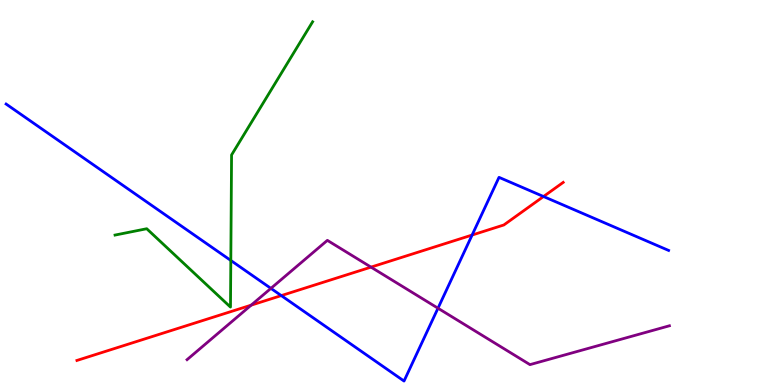[{'lines': ['blue', 'red'], 'intersections': [{'x': 3.63, 'y': 2.32}, {'x': 6.09, 'y': 3.9}, {'x': 7.01, 'y': 4.9}]}, {'lines': ['green', 'red'], 'intersections': []}, {'lines': ['purple', 'red'], 'intersections': [{'x': 3.24, 'y': 2.07}, {'x': 4.79, 'y': 3.06}]}, {'lines': ['blue', 'green'], 'intersections': [{'x': 2.98, 'y': 3.23}]}, {'lines': ['blue', 'purple'], 'intersections': [{'x': 3.5, 'y': 2.51}, {'x': 5.65, 'y': 1.99}]}, {'lines': ['green', 'purple'], 'intersections': []}]